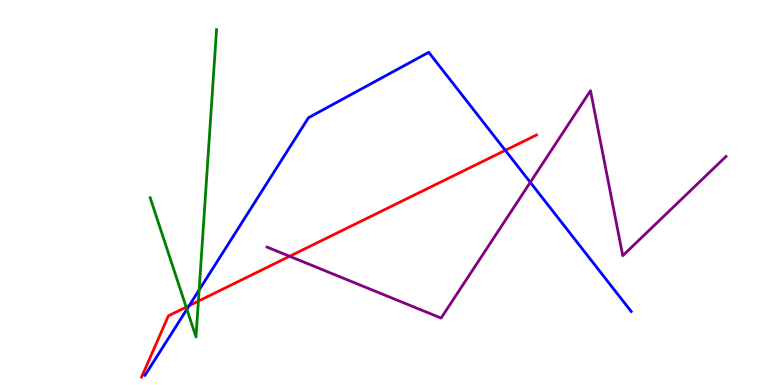[{'lines': ['blue', 'red'], 'intersections': [{'x': 2.44, 'y': 2.06}, {'x': 6.52, 'y': 6.09}]}, {'lines': ['green', 'red'], 'intersections': [{'x': 2.4, 'y': 2.02}, {'x': 2.56, 'y': 2.18}]}, {'lines': ['purple', 'red'], 'intersections': [{'x': 3.74, 'y': 3.34}]}, {'lines': ['blue', 'green'], 'intersections': [{'x': 2.41, 'y': 1.97}, {'x': 2.57, 'y': 2.47}]}, {'lines': ['blue', 'purple'], 'intersections': [{'x': 6.84, 'y': 5.26}]}, {'lines': ['green', 'purple'], 'intersections': []}]